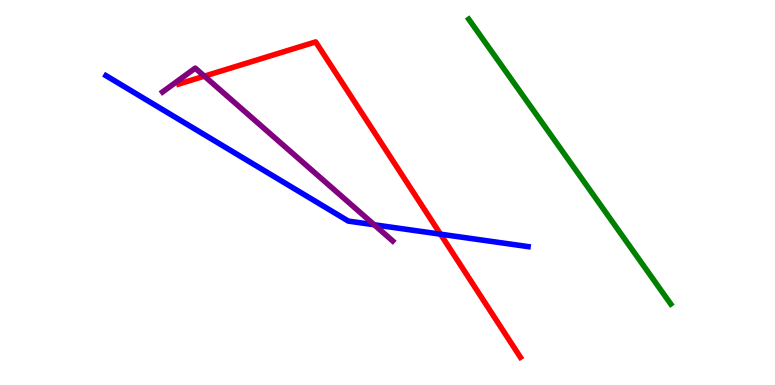[{'lines': ['blue', 'red'], 'intersections': [{'x': 5.68, 'y': 3.92}]}, {'lines': ['green', 'red'], 'intersections': []}, {'lines': ['purple', 'red'], 'intersections': [{'x': 2.64, 'y': 8.02}]}, {'lines': ['blue', 'green'], 'intersections': []}, {'lines': ['blue', 'purple'], 'intersections': [{'x': 4.83, 'y': 4.16}]}, {'lines': ['green', 'purple'], 'intersections': []}]